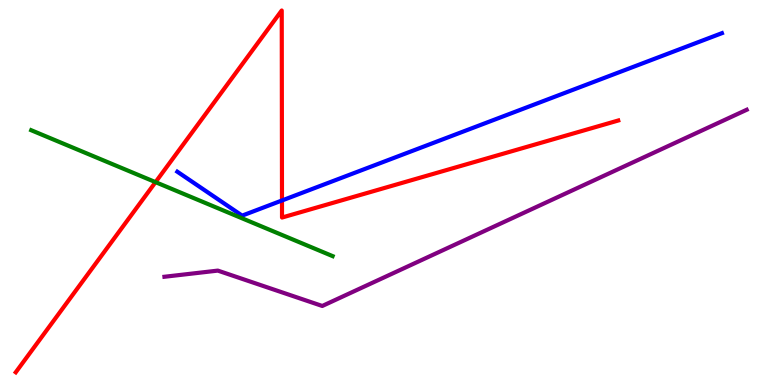[{'lines': ['blue', 'red'], 'intersections': [{'x': 3.64, 'y': 4.79}]}, {'lines': ['green', 'red'], 'intersections': [{'x': 2.01, 'y': 5.27}]}, {'lines': ['purple', 'red'], 'intersections': []}, {'lines': ['blue', 'green'], 'intersections': []}, {'lines': ['blue', 'purple'], 'intersections': []}, {'lines': ['green', 'purple'], 'intersections': []}]